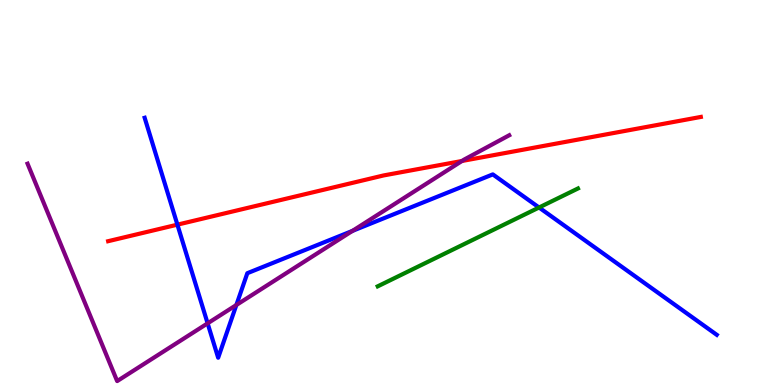[{'lines': ['blue', 'red'], 'intersections': [{'x': 2.29, 'y': 4.16}]}, {'lines': ['green', 'red'], 'intersections': []}, {'lines': ['purple', 'red'], 'intersections': [{'x': 5.96, 'y': 5.82}]}, {'lines': ['blue', 'green'], 'intersections': [{'x': 6.96, 'y': 4.61}]}, {'lines': ['blue', 'purple'], 'intersections': [{'x': 2.68, 'y': 1.6}, {'x': 3.05, 'y': 2.08}, {'x': 4.55, 'y': 4.0}]}, {'lines': ['green', 'purple'], 'intersections': []}]